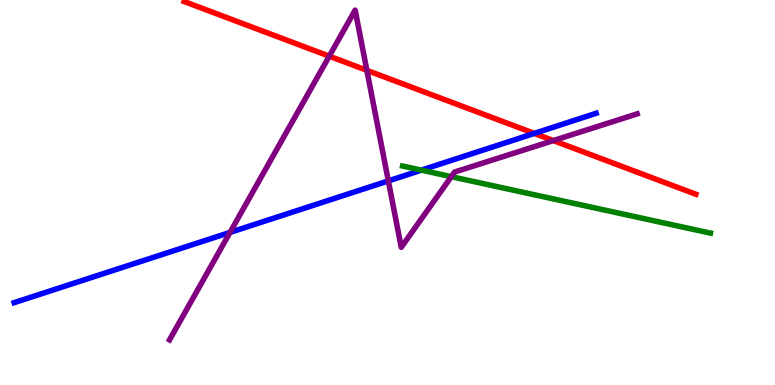[{'lines': ['blue', 'red'], 'intersections': [{'x': 6.89, 'y': 6.53}]}, {'lines': ['green', 'red'], 'intersections': []}, {'lines': ['purple', 'red'], 'intersections': [{'x': 4.25, 'y': 8.54}, {'x': 4.73, 'y': 8.17}, {'x': 7.14, 'y': 6.35}]}, {'lines': ['blue', 'green'], 'intersections': [{'x': 5.44, 'y': 5.58}]}, {'lines': ['blue', 'purple'], 'intersections': [{'x': 2.97, 'y': 3.96}, {'x': 5.01, 'y': 5.3}]}, {'lines': ['green', 'purple'], 'intersections': [{'x': 5.82, 'y': 5.41}]}]